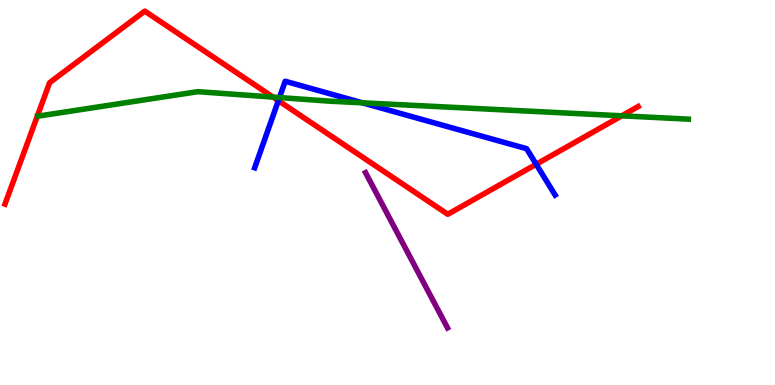[{'lines': ['blue', 'red'], 'intersections': [{'x': 3.59, 'y': 7.39}, {'x': 6.92, 'y': 5.73}]}, {'lines': ['green', 'red'], 'intersections': [{'x': 3.52, 'y': 7.48}, {'x': 8.02, 'y': 6.99}]}, {'lines': ['purple', 'red'], 'intersections': []}, {'lines': ['blue', 'green'], 'intersections': [{'x': 3.61, 'y': 7.47}, {'x': 4.68, 'y': 7.33}]}, {'lines': ['blue', 'purple'], 'intersections': []}, {'lines': ['green', 'purple'], 'intersections': []}]